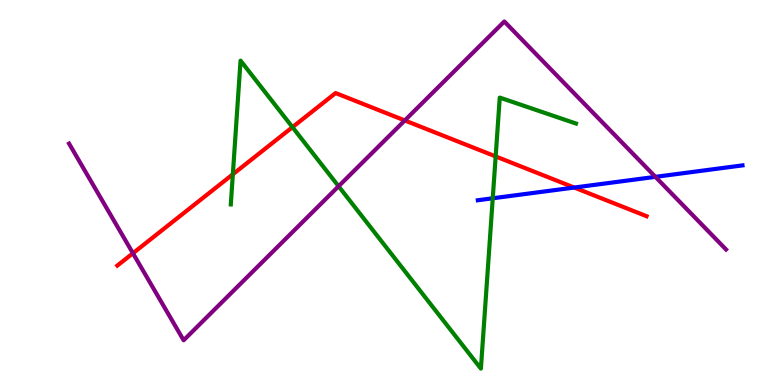[{'lines': ['blue', 'red'], 'intersections': [{'x': 7.41, 'y': 5.13}]}, {'lines': ['green', 'red'], 'intersections': [{'x': 3.0, 'y': 5.47}, {'x': 3.77, 'y': 6.7}, {'x': 6.4, 'y': 5.94}]}, {'lines': ['purple', 'red'], 'intersections': [{'x': 1.72, 'y': 3.42}, {'x': 5.22, 'y': 6.87}]}, {'lines': ['blue', 'green'], 'intersections': [{'x': 6.36, 'y': 4.85}]}, {'lines': ['blue', 'purple'], 'intersections': [{'x': 8.46, 'y': 5.41}]}, {'lines': ['green', 'purple'], 'intersections': [{'x': 4.37, 'y': 5.16}]}]